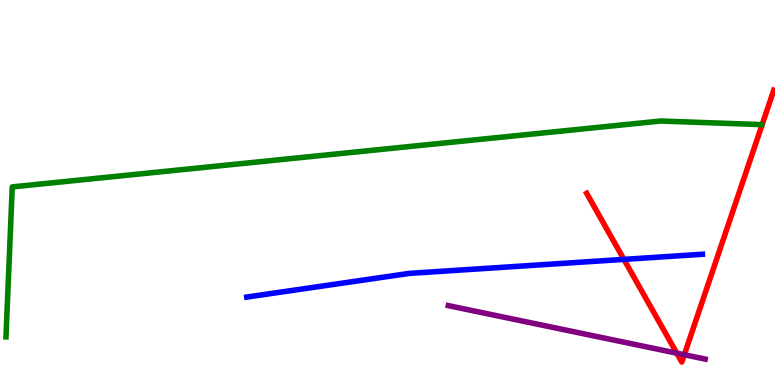[{'lines': ['blue', 'red'], 'intersections': [{'x': 8.05, 'y': 3.26}]}, {'lines': ['green', 'red'], 'intersections': []}, {'lines': ['purple', 'red'], 'intersections': [{'x': 8.73, 'y': 0.827}, {'x': 8.83, 'y': 0.786}]}, {'lines': ['blue', 'green'], 'intersections': []}, {'lines': ['blue', 'purple'], 'intersections': []}, {'lines': ['green', 'purple'], 'intersections': []}]